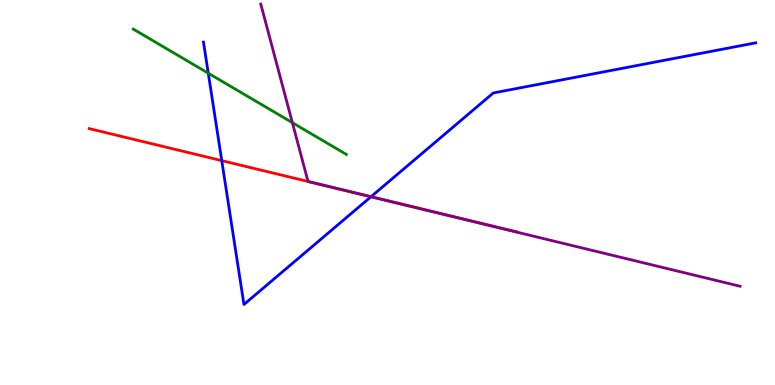[{'lines': ['blue', 'red'], 'intersections': [{'x': 2.86, 'y': 5.83}, {'x': 4.79, 'y': 4.89}]}, {'lines': ['green', 'red'], 'intersections': []}, {'lines': ['purple', 'red'], 'intersections': [{'x': 3.97, 'y': 5.29}]}, {'lines': ['blue', 'green'], 'intersections': [{'x': 2.69, 'y': 8.1}]}, {'lines': ['blue', 'purple'], 'intersections': [{'x': 4.79, 'y': 4.89}]}, {'lines': ['green', 'purple'], 'intersections': [{'x': 3.77, 'y': 6.81}]}]